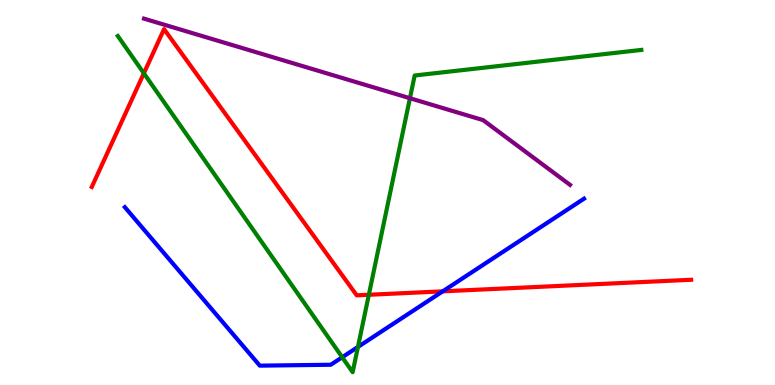[{'lines': ['blue', 'red'], 'intersections': [{'x': 5.71, 'y': 2.43}]}, {'lines': ['green', 'red'], 'intersections': [{'x': 1.86, 'y': 8.1}, {'x': 4.76, 'y': 2.34}]}, {'lines': ['purple', 'red'], 'intersections': []}, {'lines': ['blue', 'green'], 'intersections': [{'x': 4.42, 'y': 0.721}, {'x': 4.62, 'y': 0.989}]}, {'lines': ['blue', 'purple'], 'intersections': []}, {'lines': ['green', 'purple'], 'intersections': [{'x': 5.29, 'y': 7.45}]}]